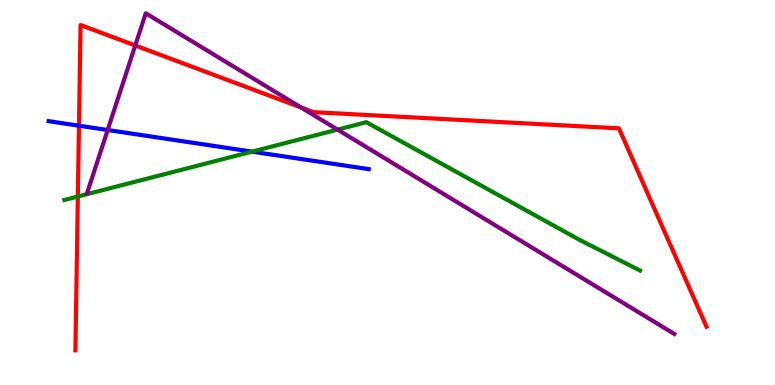[{'lines': ['blue', 'red'], 'intersections': [{'x': 1.02, 'y': 6.73}]}, {'lines': ['green', 'red'], 'intersections': [{'x': 1.0, 'y': 4.9}]}, {'lines': ['purple', 'red'], 'intersections': [{'x': 1.75, 'y': 8.82}, {'x': 3.88, 'y': 7.21}]}, {'lines': ['blue', 'green'], 'intersections': [{'x': 3.25, 'y': 6.06}]}, {'lines': ['blue', 'purple'], 'intersections': [{'x': 1.39, 'y': 6.62}]}, {'lines': ['green', 'purple'], 'intersections': [{'x': 4.36, 'y': 6.63}]}]